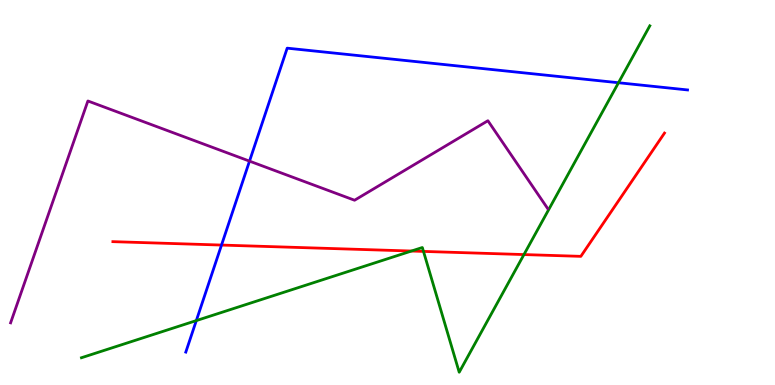[{'lines': ['blue', 'red'], 'intersections': [{'x': 2.86, 'y': 3.63}]}, {'lines': ['green', 'red'], 'intersections': [{'x': 5.31, 'y': 3.48}, {'x': 5.46, 'y': 3.47}, {'x': 6.76, 'y': 3.39}]}, {'lines': ['purple', 'red'], 'intersections': []}, {'lines': ['blue', 'green'], 'intersections': [{'x': 2.53, 'y': 1.67}, {'x': 7.98, 'y': 7.85}]}, {'lines': ['blue', 'purple'], 'intersections': [{'x': 3.22, 'y': 5.81}]}, {'lines': ['green', 'purple'], 'intersections': []}]